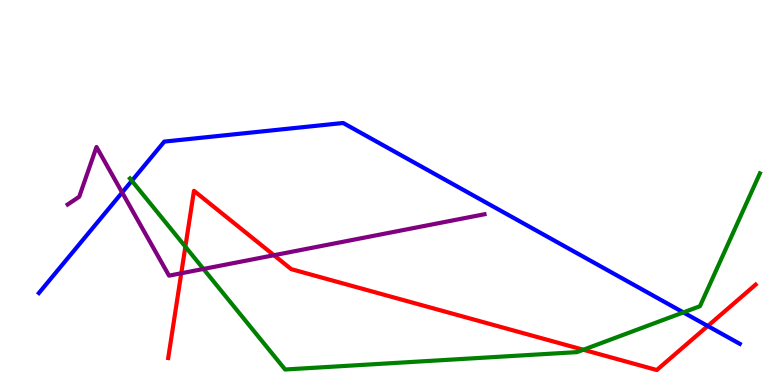[{'lines': ['blue', 'red'], 'intersections': [{'x': 9.13, 'y': 1.53}]}, {'lines': ['green', 'red'], 'intersections': [{'x': 2.39, 'y': 3.59}, {'x': 7.53, 'y': 0.916}]}, {'lines': ['purple', 'red'], 'intersections': [{'x': 2.34, 'y': 2.9}, {'x': 3.53, 'y': 3.37}]}, {'lines': ['blue', 'green'], 'intersections': [{'x': 1.7, 'y': 5.3}, {'x': 8.82, 'y': 1.89}]}, {'lines': ['blue', 'purple'], 'intersections': [{'x': 1.58, 'y': 5.0}]}, {'lines': ['green', 'purple'], 'intersections': [{'x': 2.63, 'y': 3.01}]}]